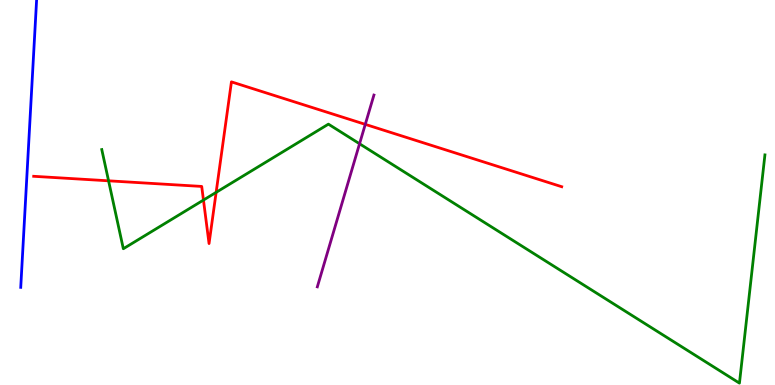[{'lines': ['blue', 'red'], 'intersections': []}, {'lines': ['green', 'red'], 'intersections': [{'x': 1.4, 'y': 5.3}, {'x': 2.63, 'y': 4.8}, {'x': 2.79, 'y': 5.0}]}, {'lines': ['purple', 'red'], 'intersections': [{'x': 4.71, 'y': 6.77}]}, {'lines': ['blue', 'green'], 'intersections': []}, {'lines': ['blue', 'purple'], 'intersections': []}, {'lines': ['green', 'purple'], 'intersections': [{'x': 4.64, 'y': 6.27}]}]